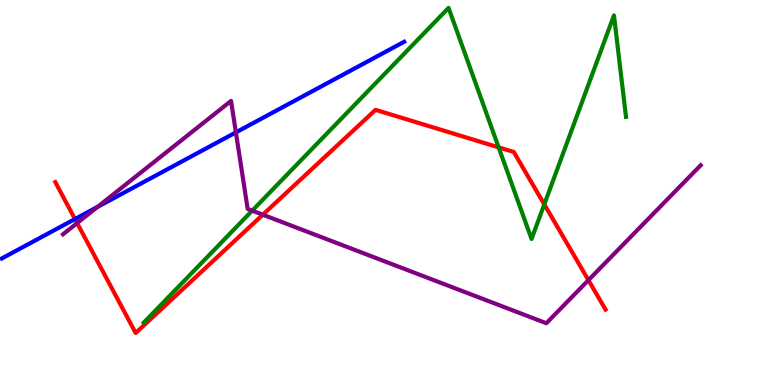[{'lines': ['blue', 'red'], 'intersections': [{'x': 0.967, 'y': 4.31}]}, {'lines': ['green', 'red'], 'intersections': [{'x': 6.43, 'y': 6.17}, {'x': 7.02, 'y': 4.69}]}, {'lines': ['purple', 'red'], 'intersections': [{'x': 0.995, 'y': 4.21}, {'x': 3.39, 'y': 4.42}, {'x': 7.59, 'y': 2.72}]}, {'lines': ['blue', 'green'], 'intersections': []}, {'lines': ['blue', 'purple'], 'intersections': [{'x': 1.26, 'y': 4.63}, {'x': 3.04, 'y': 6.56}]}, {'lines': ['green', 'purple'], 'intersections': [{'x': 3.25, 'y': 4.53}]}]